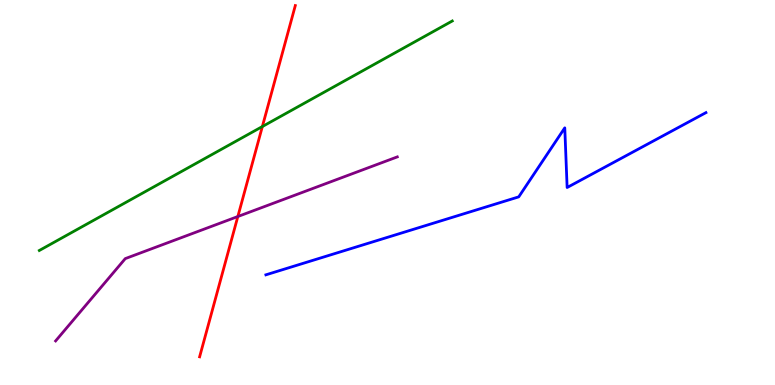[{'lines': ['blue', 'red'], 'intersections': []}, {'lines': ['green', 'red'], 'intersections': [{'x': 3.39, 'y': 6.71}]}, {'lines': ['purple', 'red'], 'intersections': [{'x': 3.07, 'y': 4.38}]}, {'lines': ['blue', 'green'], 'intersections': []}, {'lines': ['blue', 'purple'], 'intersections': []}, {'lines': ['green', 'purple'], 'intersections': []}]